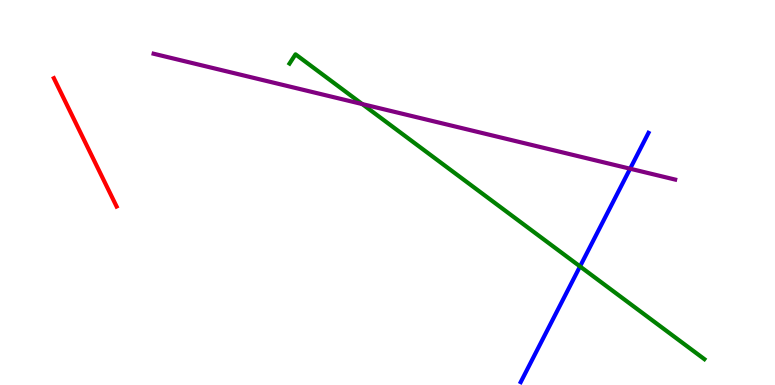[{'lines': ['blue', 'red'], 'intersections': []}, {'lines': ['green', 'red'], 'intersections': []}, {'lines': ['purple', 'red'], 'intersections': []}, {'lines': ['blue', 'green'], 'intersections': [{'x': 7.48, 'y': 3.08}]}, {'lines': ['blue', 'purple'], 'intersections': [{'x': 8.13, 'y': 5.62}]}, {'lines': ['green', 'purple'], 'intersections': [{'x': 4.67, 'y': 7.3}]}]